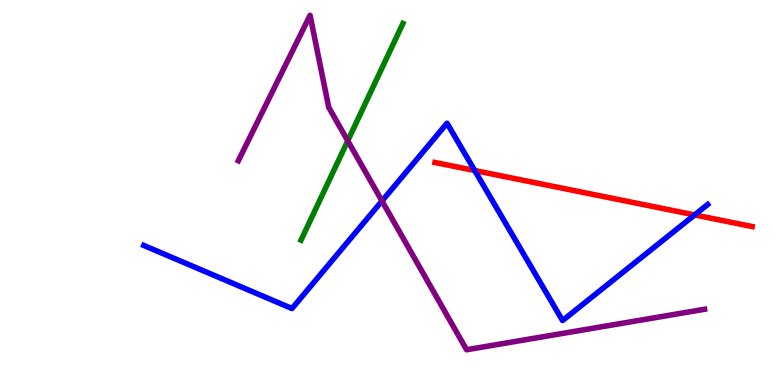[{'lines': ['blue', 'red'], 'intersections': [{'x': 6.13, 'y': 5.57}, {'x': 8.96, 'y': 4.42}]}, {'lines': ['green', 'red'], 'intersections': []}, {'lines': ['purple', 'red'], 'intersections': []}, {'lines': ['blue', 'green'], 'intersections': []}, {'lines': ['blue', 'purple'], 'intersections': [{'x': 4.93, 'y': 4.78}]}, {'lines': ['green', 'purple'], 'intersections': [{'x': 4.49, 'y': 6.34}]}]